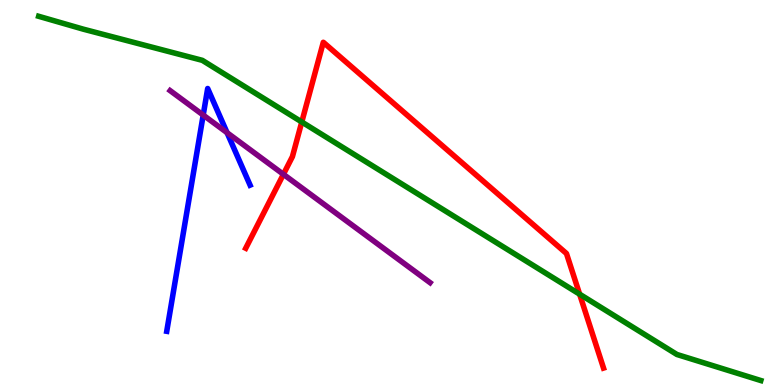[{'lines': ['blue', 'red'], 'intersections': []}, {'lines': ['green', 'red'], 'intersections': [{'x': 3.89, 'y': 6.83}, {'x': 7.48, 'y': 2.36}]}, {'lines': ['purple', 'red'], 'intersections': [{'x': 3.66, 'y': 5.47}]}, {'lines': ['blue', 'green'], 'intersections': []}, {'lines': ['blue', 'purple'], 'intersections': [{'x': 2.62, 'y': 7.01}, {'x': 2.93, 'y': 6.55}]}, {'lines': ['green', 'purple'], 'intersections': []}]